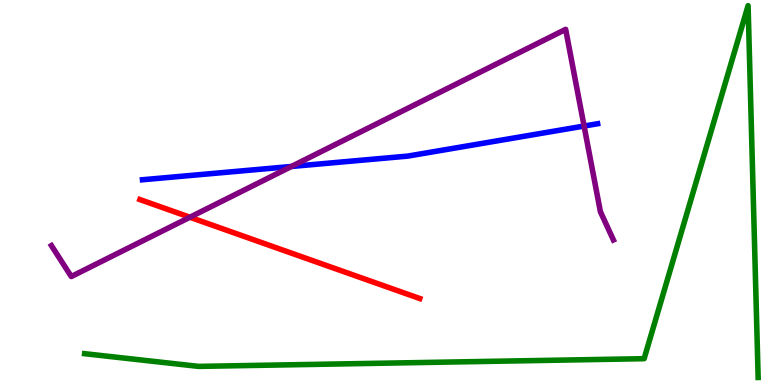[{'lines': ['blue', 'red'], 'intersections': []}, {'lines': ['green', 'red'], 'intersections': []}, {'lines': ['purple', 'red'], 'intersections': [{'x': 2.45, 'y': 4.36}]}, {'lines': ['blue', 'green'], 'intersections': []}, {'lines': ['blue', 'purple'], 'intersections': [{'x': 3.76, 'y': 5.68}, {'x': 7.54, 'y': 6.73}]}, {'lines': ['green', 'purple'], 'intersections': []}]